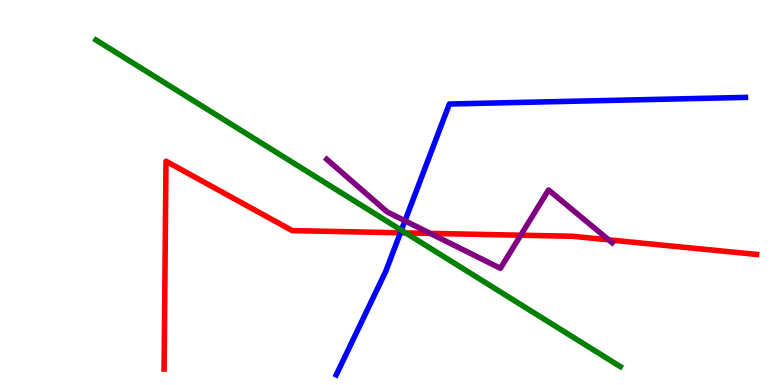[{'lines': ['blue', 'red'], 'intersections': [{'x': 5.17, 'y': 3.95}]}, {'lines': ['green', 'red'], 'intersections': [{'x': 5.23, 'y': 3.95}]}, {'lines': ['purple', 'red'], 'intersections': [{'x': 5.55, 'y': 3.94}, {'x': 6.72, 'y': 3.89}, {'x': 7.85, 'y': 3.77}]}, {'lines': ['blue', 'green'], 'intersections': [{'x': 5.18, 'y': 4.02}]}, {'lines': ['blue', 'purple'], 'intersections': [{'x': 5.23, 'y': 4.27}]}, {'lines': ['green', 'purple'], 'intersections': []}]